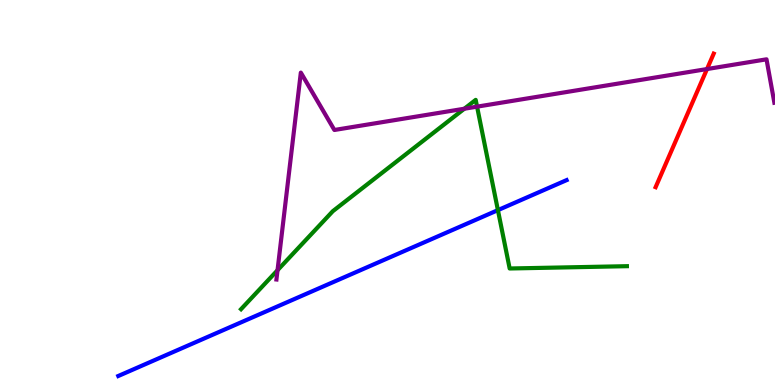[{'lines': ['blue', 'red'], 'intersections': []}, {'lines': ['green', 'red'], 'intersections': []}, {'lines': ['purple', 'red'], 'intersections': [{'x': 9.12, 'y': 8.21}]}, {'lines': ['blue', 'green'], 'intersections': [{'x': 6.42, 'y': 4.54}]}, {'lines': ['blue', 'purple'], 'intersections': []}, {'lines': ['green', 'purple'], 'intersections': [{'x': 3.58, 'y': 2.98}, {'x': 5.99, 'y': 7.18}, {'x': 6.16, 'y': 7.23}]}]